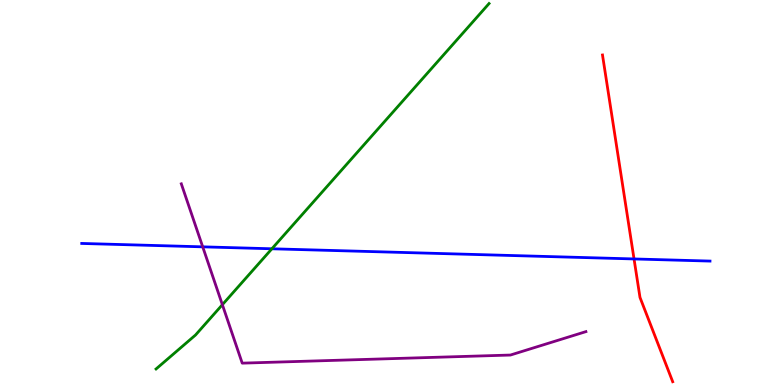[{'lines': ['blue', 'red'], 'intersections': [{'x': 8.18, 'y': 3.27}]}, {'lines': ['green', 'red'], 'intersections': []}, {'lines': ['purple', 'red'], 'intersections': []}, {'lines': ['blue', 'green'], 'intersections': [{'x': 3.51, 'y': 3.54}]}, {'lines': ['blue', 'purple'], 'intersections': [{'x': 2.62, 'y': 3.59}]}, {'lines': ['green', 'purple'], 'intersections': [{'x': 2.87, 'y': 2.09}]}]